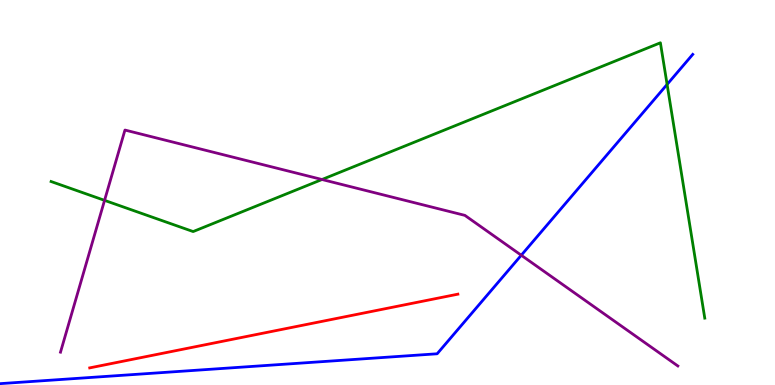[{'lines': ['blue', 'red'], 'intersections': []}, {'lines': ['green', 'red'], 'intersections': []}, {'lines': ['purple', 'red'], 'intersections': []}, {'lines': ['blue', 'green'], 'intersections': [{'x': 8.61, 'y': 7.81}]}, {'lines': ['blue', 'purple'], 'intersections': [{'x': 6.73, 'y': 3.37}]}, {'lines': ['green', 'purple'], 'intersections': [{'x': 1.35, 'y': 4.8}, {'x': 4.15, 'y': 5.34}]}]